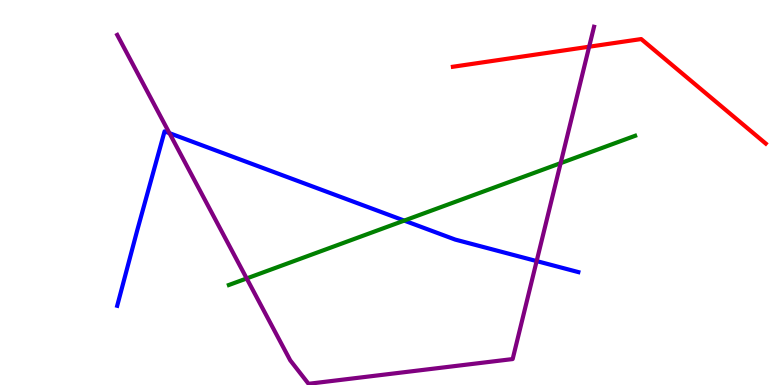[{'lines': ['blue', 'red'], 'intersections': []}, {'lines': ['green', 'red'], 'intersections': []}, {'lines': ['purple', 'red'], 'intersections': [{'x': 7.6, 'y': 8.79}]}, {'lines': ['blue', 'green'], 'intersections': [{'x': 5.22, 'y': 4.27}]}, {'lines': ['blue', 'purple'], 'intersections': [{'x': 2.19, 'y': 6.54}, {'x': 6.92, 'y': 3.22}]}, {'lines': ['green', 'purple'], 'intersections': [{'x': 3.18, 'y': 2.77}, {'x': 7.23, 'y': 5.76}]}]